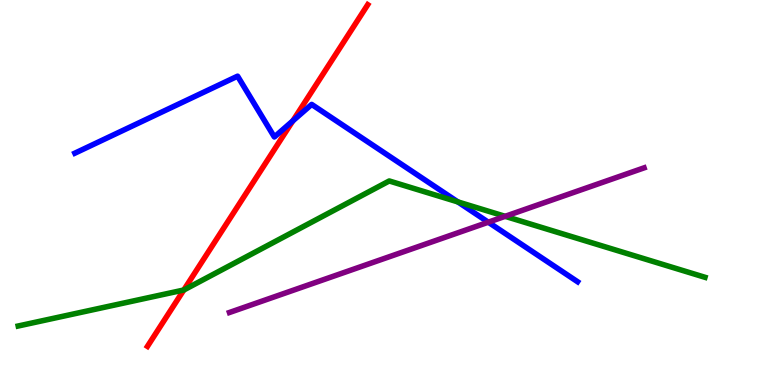[{'lines': ['blue', 'red'], 'intersections': [{'x': 3.78, 'y': 6.86}]}, {'lines': ['green', 'red'], 'intersections': [{'x': 2.37, 'y': 2.47}]}, {'lines': ['purple', 'red'], 'intersections': []}, {'lines': ['blue', 'green'], 'intersections': [{'x': 5.91, 'y': 4.76}]}, {'lines': ['blue', 'purple'], 'intersections': [{'x': 6.3, 'y': 4.23}]}, {'lines': ['green', 'purple'], 'intersections': [{'x': 6.52, 'y': 4.38}]}]